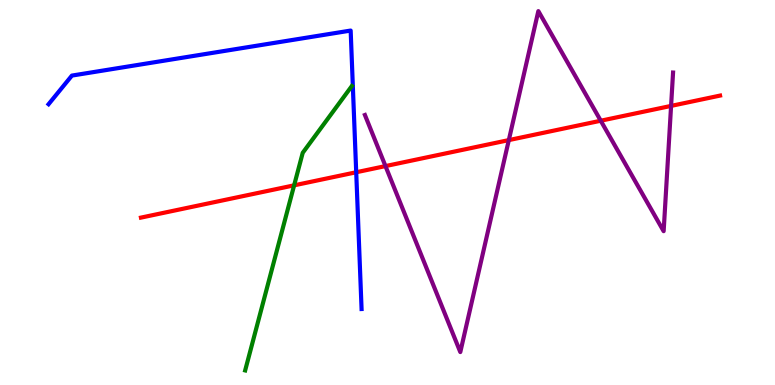[{'lines': ['blue', 'red'], 'intersections': [{'x': 4.6, 'y': 5.53}]}, {'lines': ['green', 'red'], 'intersections': [{'x': 3.8, 'y': 5.19}]}, {'lines': ['purple', 'red'], 'intersections': [{'x': 4.97, 'y': 5.69}, {'x': 6.57, 'y': 6.36}, {'x': 7.75, 'y': 6.86}, {'x': 8.66, 'y': 7.25}]}, {'lines': ['blue', 'green'], 'intersections': []}, {'lines': ['blue', 'purple'], 'intersections': []}, {'lines': ['green', 'purple'], 'intersections': []}]